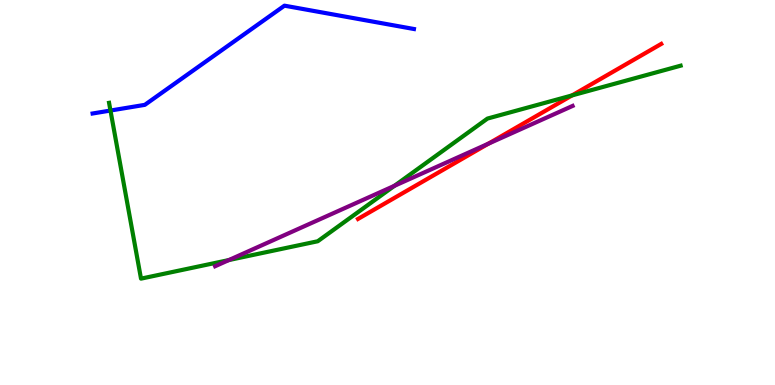[{'lines': ['blue', 'red'], 'intersections': []}, {'lines': ['green', 'red'], 'intersections': [{'x': 7.38, 'y': 7.52}]}, {'lines': ['purple', 'red'], 'intersections': [{'x': 6.3, 'y': 6.27}]}, {'lines': ['blue', 'green'], 'intersections': [{'x': 1.43, 'y': 7.13}]}, {'lines': ['blue', 'purple'], 'intersections': []}, {'lines': ['green', 'purple'], 'intersections': [{'x': 2.95, 'y': 3.25}, {'x': 5.09, 'y': 5.17}]}]